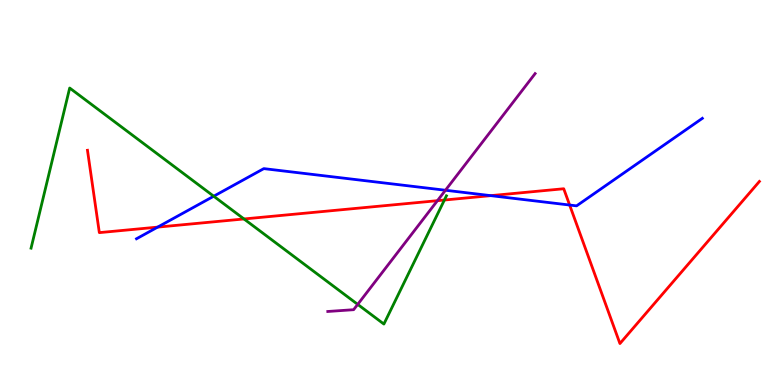[{'lines': ['blue', 'red'], 'intersections': [{'x': 2.03, 'y': 4.1}, {'x': 6.33, 'y': 4.92}, {'x': 7.35, 'y': 4.67}]}, {'lines': ['green', 'red'], 'intersections': [{'x': 3.15, 'y': 4.31}, {'x': 5.73, 'y': 4.8}]}, {'lines': ['purple', 'red'], 'intersections': [{'x': 5.64, 'y': 4.79}]}, {'lines': ['blue', 'green'], 'intersections': [{'x': 2.76, 'y': 4.9}]}, {'lines': ['blue', 'purple'], 'intersections': [{'x': 5.75, 'y': 5.06}]}, {'lines': ['green', 'purple'], 'intersections': [{'x': 4.62, 'y': 2.09}]}]